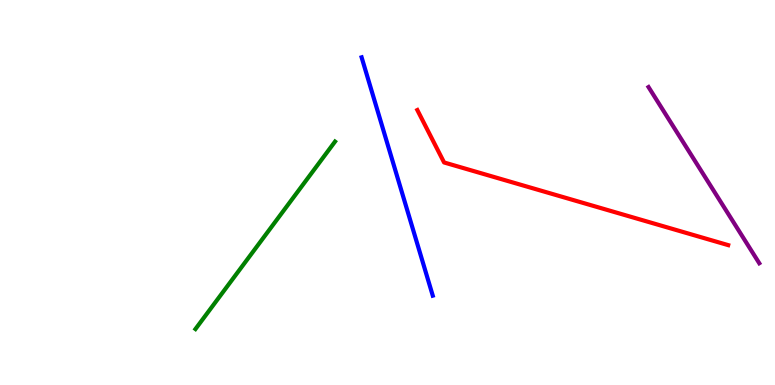[{'lines': ['blue', 'red'], 'intersections': []}, {'lines': ['green', 'red'], 'intersections': []}, {'lines': ['purple', 'red'], 'intersections': []}, {'lines': ['blue', 'green'], 'intersections': []}, {'lines': ['blue', 'purple'], 'intersections': []}, {'lines': ['green', 'purple'], 'intersections': []}]